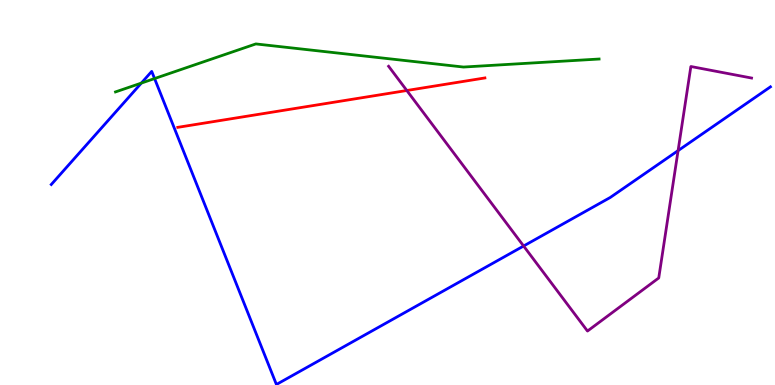[{'lines': ['blue', 'red'], 'intersections': []}, {'lines': ['green', 'red'], 'intersections': []}, {'lines': ['purple', 'red'], 'intersections': [{'x': 5.25, 'y': 7.65}]}, {'lines': ['blue', 'green'], 'intersections': [{'x': 1.82, 'y': 7.84}, {'x': 1.99, 'y': 7.96}]}, {'lines': ['blue', 'purple'], 'intersections': [{'x': 6.76, 'y': 3.61}, {'x': 8.75, 'y': 6.09}]}, {'lines': ['green', 'purple'], 'intersections': []}]